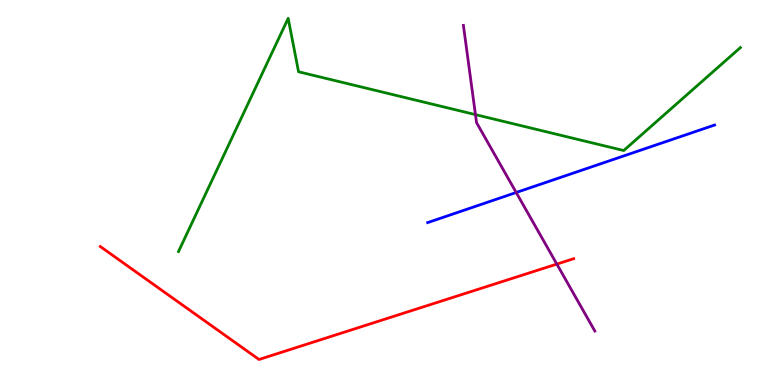[{'lines': ['blue', 'red'], 'intersections': []}, {'lines': ['green', 'red'], 'intersections': []}, {'lines': ['purple', 'red'], 'intersections': [{'x': 7.18, 'y': 3.14}]}, {'lines': ['blue', 'green'], 'intersections': []}, {'lines': ['blue', 'purple'], 'intersections': [{'x': 6.66, 'y': 5.0}]}, {'lines': ['green', 'purple'], 'intersections': [{'x': 6.13, 'y': 7.02}]}]